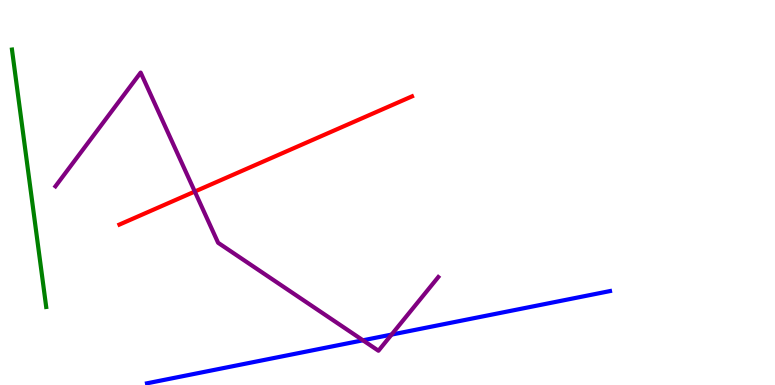[{'lines': ['blue', 'red'], 'intersections': []}, {'lines': ['green', 'red'], 'intersections': []}, {'lines': ['purple', 'red'], 'intersections': [{'x': 2.51, 'y': 5.02}]}, {'lines': ['blue', 'green'], 'intersections': []}, {'lines': ['blue', 'purple'], 'intersections': [{'x': 4.68, 'y': 1.16}, {'x': 5.05, 'y': 1.31}]}, {'lines': ['green', 'purple'], 'intersections': []}]